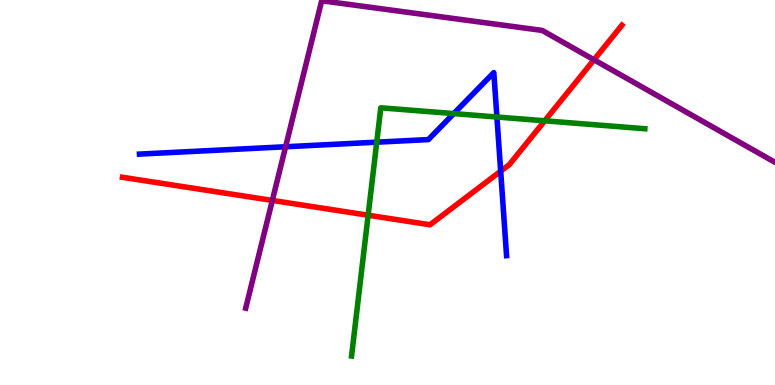[{'lines': ['blue', 'red'], 'intersections': [{'x': 6.46, 'y': 5.55}]}, {'lines': ['green', 'red'], 'intersections': [{'x': 4.75, 'y': 4.41}, {'x': 7.03, 'y': 6.86}]}, {'lines': ['purple', 'red'], 'intersections': [{'x': 3.51, 'y': 4.79}, {'x': 7.66, 'y': 8.45}]}, {'lines': ['blue', 'green'], 'intersections': [{'x': 4.86, 'y': 6.31}, {'x': 5.85, 'y': 7.05}, {'x': 6.41, 'y': 6.96}]}, {'lines': ['blue', 'purple'], 'intersections': [{'x': 3.69, 'y': 6.19}]}, {'lines': ['green', 'purple'], 'intersections': []}]